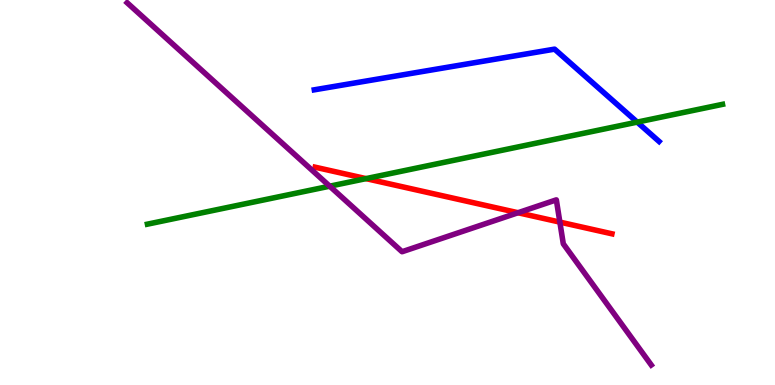[{'lines': ['blue', 'red'], 'intersections': []}, {'lines': ['green', 'red'], 'intersections': [{'x': 4.72, 'y': 5.36}]}, {'lines': ['purple', 'red'], 'intersections': [{'x': 6.68, 'y': 4.47}, {'x': 7.22, 'y': 4.23}]}, {'lines': ['blue', 'green'], 'intersections': [{'x': 8.22, 'y': 6.83}]}, {'lines': ['blue', 'purple'], 'intersections': []}, {'lines': ['green', 'purple'], 'intersections': [{'x': 4.25, 'y': 5.16}]}]